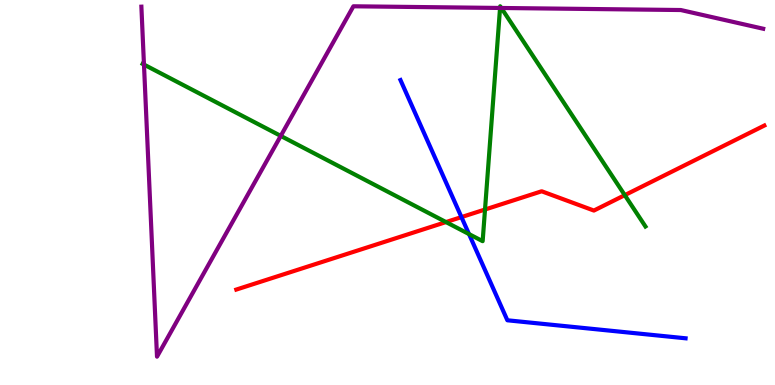[{'lines': ['blue', 'red'], 'intersections': [{'x': 5.95, 'y': 4.36}]}, {'lines': ['green', 'red'], 'intersections': [{'x': 5.75, 'y': 4.23}, {'x': 6.26, 'y': 4.56}, {'x': 8.06, 'y': 4.93}]}, {'lines': ['purple', 'red'], 'intersections': []}, {'lines': ['blue', 'green'], 'intersections': [{'x': 6.05, 'y': 3.92}]}, {'lines': ['blue', 'purple'], 'intersections': []}, {'lines': ['green', 'purple'], 'intersections': [{'x': 1.86, 'y': 8.32}, {'x': 3.62, 'y': 6.47}, {'x': 6.45, 'y': 9.79}, {'x': 6.47, 'y': 9.79}]}]